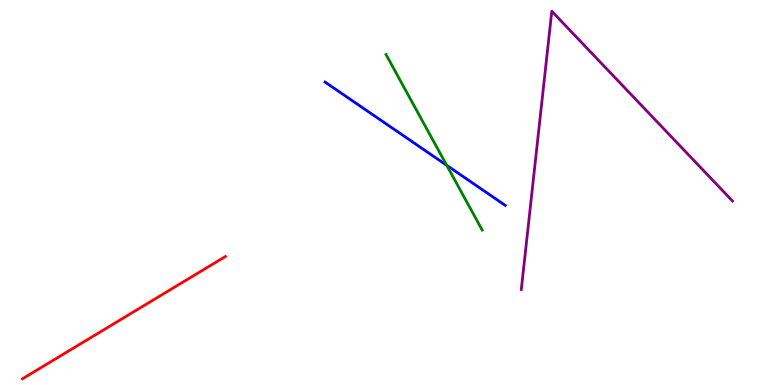[{'lines': ['blue', 'red'], 'intersections': []}, {'lines': ['green', 'red'], 'intersections': []}, {'lines': ['purple', 'red'], 'intersections': []}, {'lines': ['blue', 'green'], 'intersections': [{'x': 5.76, 'y': 5.71}]}, {'lines': ['blue', 'purple'], 'intersections': []}, {'lines': ['green', 'purple'], 'intersections': []}]